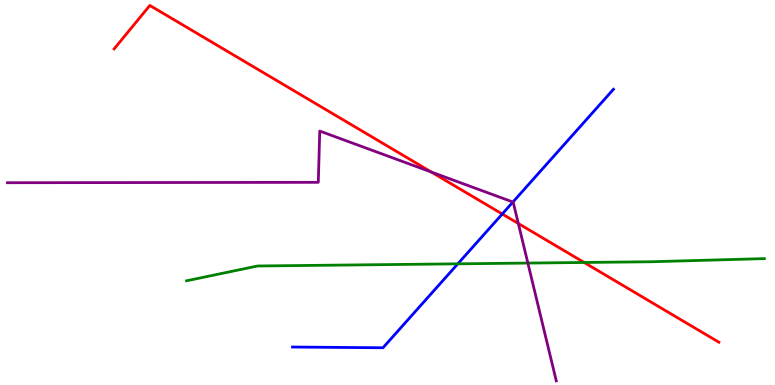[{'lines': ['blue', 'red'], 'intersections': [{'x': 6.48, 'y': 4.44}]}, {'lines': ['green', 'red'], 'intersections': [{'x': 7.54, 'y': 3.18}]}, {'lines': ['purple', 'red'], 'intersections': [{'x': 5.57, 'y': 5.53}, {'x': 6.69, 'y': 4.19}]}, {'lines': ['blue', 'green'], 'intersections': [{'x': 5.91, 'y': 3.15}]}, {'lines': ['blue', 'purple'], 'intersections': [{'x': 6.62, 'y': 4.75}]}, {'lines': ['green', 'purple'], 'intersections': [{'x': 6.81, 'y': 3.17}]}]